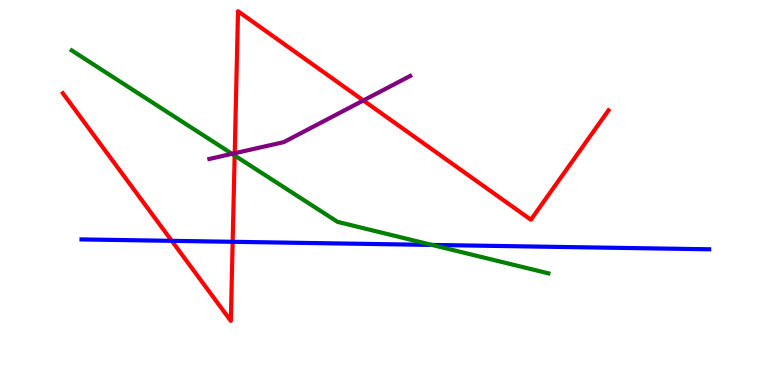[{'lines': ['blue', 'red'], 'intersections': [{'x': 2.22, 'y': 3.74}, {'x': 3.0, 'y': 3.72}]}, {'lines': ['green', 'red'], 'intersections': [{'x': 3.03, 'y': 5.96}]}, {'lines': ['purple', 'red'], 'intersections': [{'x': 3.03, 'y': 6.02}, {'x': 4.69, 'y': 7.39}]}, {'lines': ['blue', 'green'], 'intersections': [{'x': 5.57, 'y': 3.64}]}, {'lines': ['blue', 'purple'], 'intersections': []}, {'lines': ['green', 'purple'], 'intersections': [{'x': 2.99, 'y': 6.0}]}]